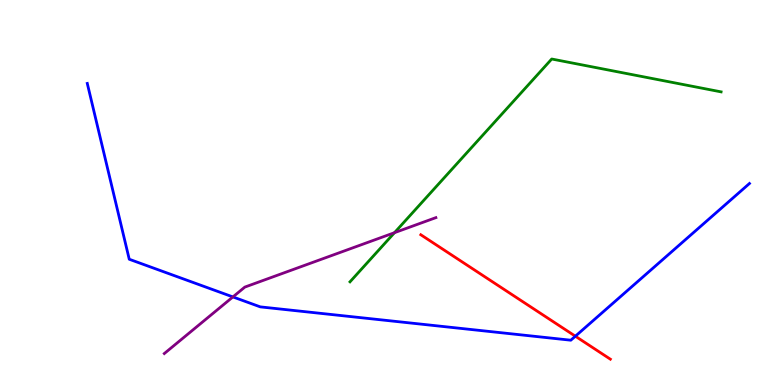[{'lines': ['blue', 'red'], 'intersections': [{'x': 7.42, 'y': 1.27}]}, {'lines': ['green', 'red'], 'intersections': []}, {'lines': ['purple', 'red'], 'intersections': []}, {'lines': ['blue', 'green'], 'intersections': []}, {'lines': ['blue', 'purple'], 'intersections': [{'x': 3.01, 'y': 2.29}]}, {'lines': ['green', 'purple'], 'intersections': [{'x': 5.09, 'y': 3.96}]}]